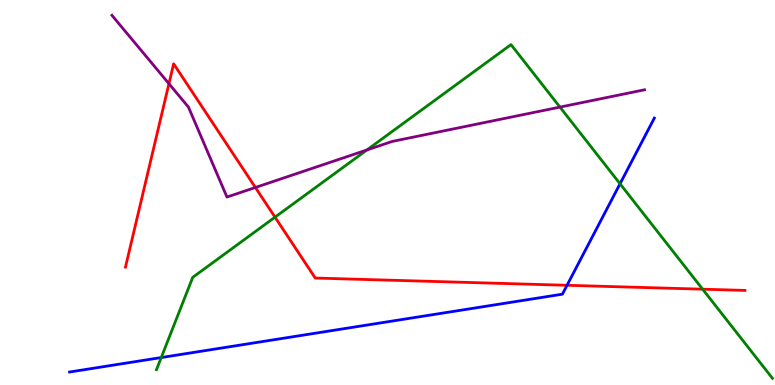[{'lines': ['blue', 'red'], 'intersections': [{'x': 7.32, 'y': 2.59}]}, {'lines': ['green', 'red'], 'intersections': [{'x': 3.55, 'y': 4.36}, {'x': 9.07, 'y': 2.49}]}, {'lines': ['purple', 'red'], 'intersections': [{'x': 2.18, 'y': 7.83}, {'x': 3.3, 'y': 5.13}]}, {'lines': ['blue', 'green'], 'intersections': [{'x': 2.08, 'y': 0.713}, {'x': 8.0, 'y': 5.23}]}, {'lines': ['blue', 'purple'], 'intersections': []}, {'lines': ['green', 'purple'], 'intersections': [{'x': 4.73, 'y': 6.11}, {'x': 7.23, 'y': 7.22}]}]